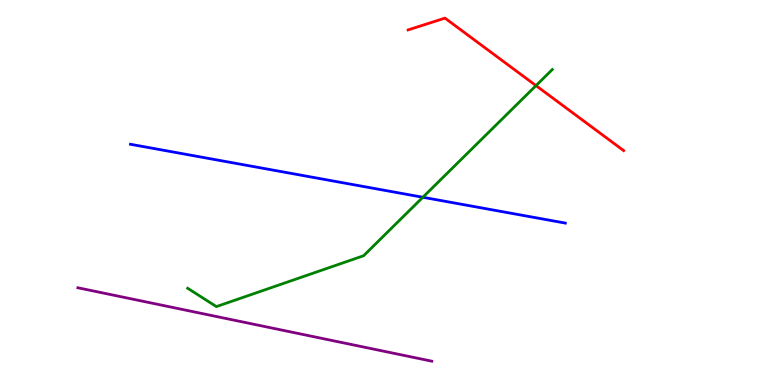[{'lines': ['blue', 'red'], 'intersections': []}, {'lines': ['green', 'red'], 'intersections': [{'x': 6.92, 'y': 7.78}]}, {'lines': ['purple', 'red'], 'intersections': []}, {'lines': ['blue', 'green'], 'intersections': [{'x': 5.46, 'y': 4.88}]}, {'lines': ['blue', 'purple'], 'intersections': []}, {'lines': ['green', 'purple'], 'intersections': []}]